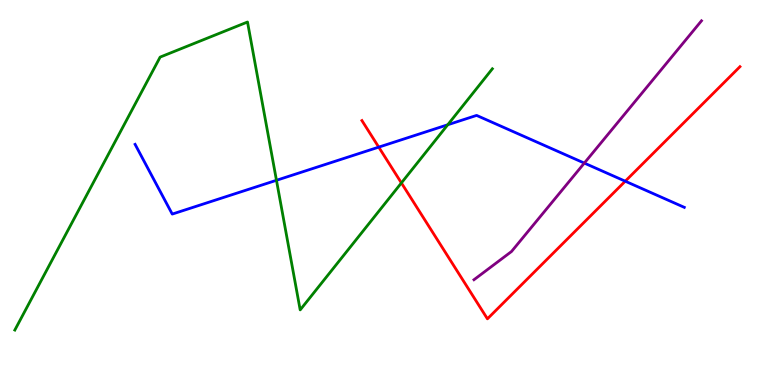[{'lines': ['blue', 'red'], 'intersections': [{'x': 4.89, 'y': 6.18}, {'x': 8.07, 'y': 5.29}]}, {'lines': ['green', 'red'], 'intersections': [{'x': 5.18, 'y': 5.25}]}, {'lines': ['purple', 'red'], 'intersections': []}, {'lines': ['blue', 'green'], 'intersections': [{'x': 3.57, 'y': 5.32}, {'x': 5.78, 'y': 6.76}]}, {'lines': ['blue', 'purple'], 'intersections': [{'x': 7.54, 'y': 5.76}]}, {'lines': ['green', 'purple'], 'intersections': []}]